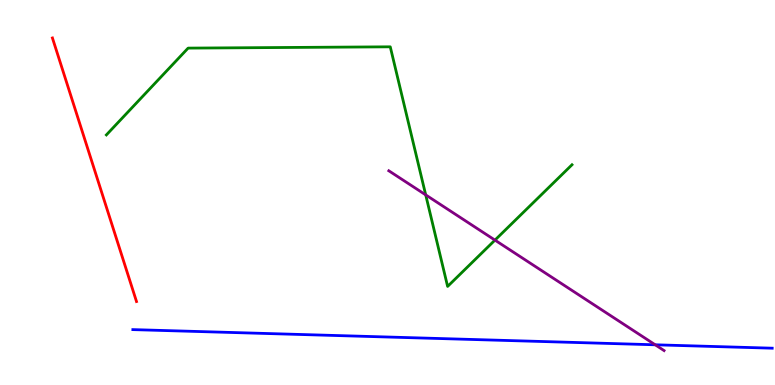[{'lines': ['blue', 'red'], 'intersections': []}, {'lines': ['green', 'red'], 'intersections': []}, {'lines': ['purple', 'red'], 'intersections': []}, {'lines': ['blue', 'green'], 'intersections': []}, {'lines': ['blue', 'purple'], 'intersections': [{'x': 8.45, 'y': 1.04}]}, {'lines': ['green', 'purple'], 'intersections': [{'x': 5.49, 'y': 4.94}, {'x': 6.39, 'y': 3.76}]}]